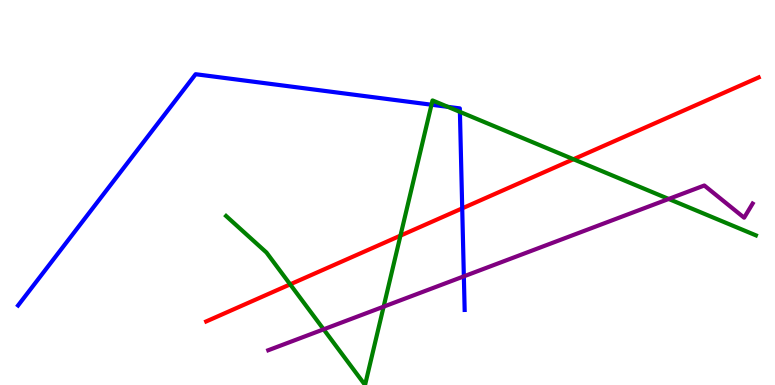[{'lines': ['blue', 'red'], 'intersections': [{'x': 5.96, 'y': 4.59}]}, {'lines': ['green', 'red'], 'intersections': [{'x': 3.74, 'y': 2.61}, {'x': 5.17, 'y': 3.88}, {'x': 7.4, 'y': 5.86}]}, {'lines': ['purple', 'red'], 'intersections': []}, {'lines': ['blue', 'green'], 'intersections': [{'x': 5.57, 'y': 7.28}, {'x': 5.78, 'y': 7.22}, {'x': 5.93, 'y': 7.09}]}, {'lines': ['blue', 'purple'], 'intersections': [{'x': 5.99, 'y': 2.82}]}, {'lines': ['green', 'purple'], 'intersections': [{'x': 4.18, 'y': 1.45}, {'x': 4.95, 'y': 2.03}, {'x': 8.63, 'y': 4.83}]}]